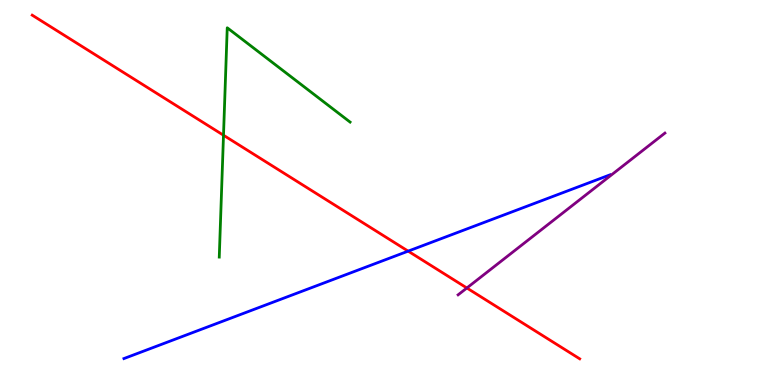[{'lines': ['blue', 'red'], 'intersections': [{'x': 5.27, 'y': 3.48}]}, {'lines': ['green', 'red'], 'intersections': [{'x': 2.88, 'y': 6.49}]}, {'lines': ['purple', 'red'], 'intersections': [{'x': 6.02, 'y': 2.52}]}, {'lines': ['blue', 'green'], 'intersections': []}, {'lines': ['blue', 'purple'], 'intersections': []}, {'lines': ['green', 'purple'], 'intersections': []}]